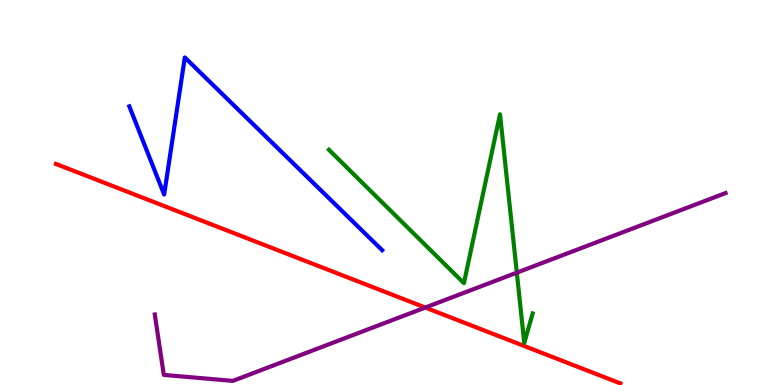[{'lines': ['blue', 'red'], 'intersections': []}, {'lines': ['green', 'red'], 'intersections': []}, {'lines': ['purple', 'red'], 'intersections': [{'x': 5.49, 'y': 2.01}]}, {'lines': ['blue', 'green'], 'intersections': []}, {'lines': ['blue', 'purple'], 'intersections': []}, {'lines': ['green', 'purple'], 'intersections': [{'x': 6.67, 'y': 2.92}]}]